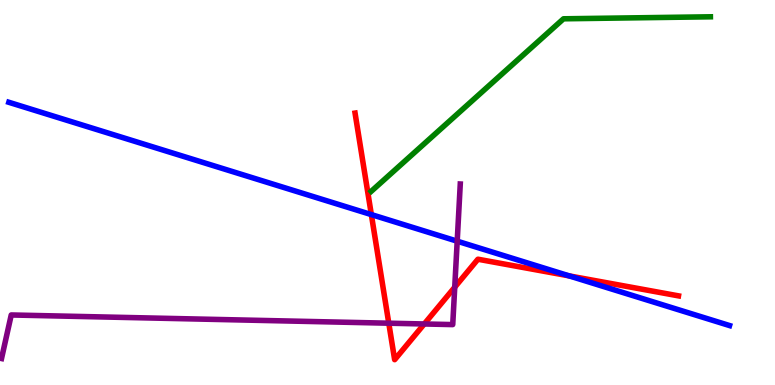[{'lines': ['blue', 'red'], 'intersections': [{'x': 4.79, 'y': 4.43}, {'x': 7.35, 'y': 2.83}]}, {'lines': ['green', 'red'], 'intersections': []}, {'lines': ['purple', 'red'], 'intersections': [{'x': 5.02, 'y': 1.61}, {'x': 5.47, 'y': 1.59}, {'x': 5.87, 'y': 2.54}]}, {'lines': ['blue', 'green'], 'intersections': []}, {'lines': ['blue', 'purple'], 'intersections': [{'x': 5.9, 'y': 3.74}]}, {'lines': ['green', 'purple'], 'intersections': []}]